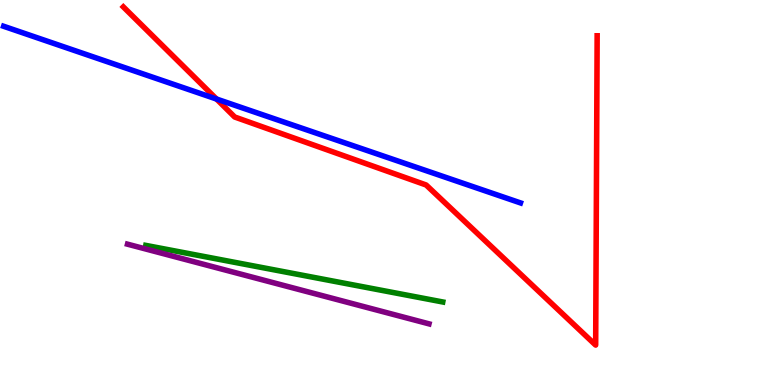[{'lines': ['blue', 'red'], 'intersections': [{'x': 2.79, 'y': 7.43}]}, {'lines': ['green', 'red'], 'intersections': []}, {'lines': ['purple', 'red'], 'intersections': []}, {'lines': ['blue', 'green'], 'intersections': []}, {'lines': ['blue', 'purple'], 'intersections': []}, {'lines': ['green', 'purple'], 'intersections': []}]